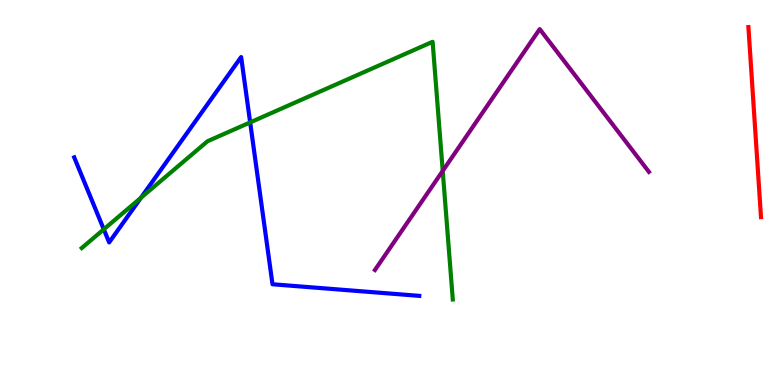[{'lines': ['blue', 'red'], 'intersections': []}, {'lines': ['green', 'red'], 'intersections': []}, {'lines': ['purple', 'red'], 'intersections': []}, {'lines': ['blue', 'green'], 'intersections': [{'x': 1.34, 'y': 4.04}, {'x': 1.82, 'y': 4.86}, {'x': 3.23, 'y': 6.82}]}, {'lines': ['blue', 'purple'], 'intersections': []}, {'lines': ['green', 'purple'], 'intersections': [{'x': 5.71, 'y': 5.56}]}]